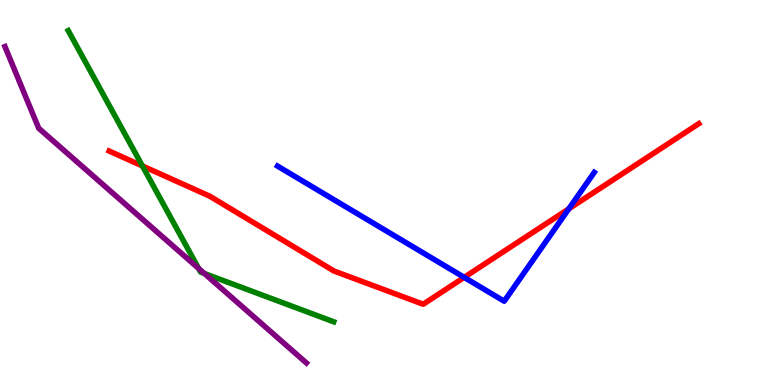[{'lines': ['blue', 'red'], 'intersections': [{'x': 5.99, 'y': 2.8}, {'x': 7.34, 'y': 4.58}]}, {'lines': ['green', 'red'], 'intersections': [{'x': 1.84, 'y': 5.69}]}, {'lines': ['purple', 'red'], 'intersections': []}, {'lines': ['blue', 'green'], 'intersections': []}, {'lines': ['blue', 'purple'], 'intersections': []}, {'lines': ['green', 'purple'], 'intersections': [{'x': 2.56, 'y': 3.03}, {'x': 2.64, 'y': 2.9}]}]